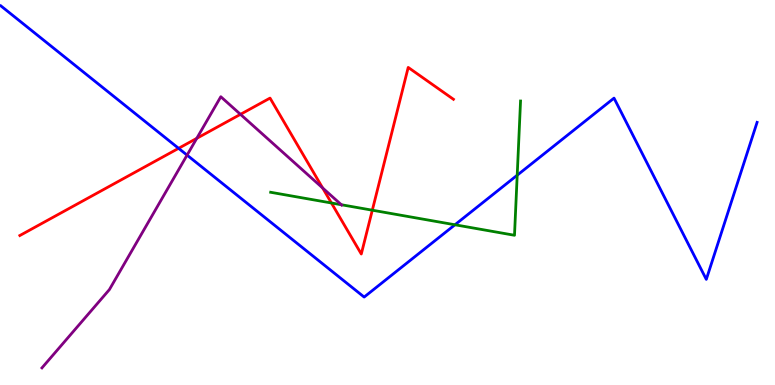[{'lines': ['blue', 'red'], 'intersections': [{'x': 2.3, 'y': 6.15}]}, {'lines': ['green', 'red'], 'intersections': [{'x': 4.28, 'y': 4.73}, {'x': 4.8, 'y': 4.54}]}, {'lines': ['purple', 'red'], 'intersections': [{'x': 2.54, 'y': 6.41}, {'x': 3.1, 'y': 7.03}, {'x': 4.16, 'y': 5.12}]}, {'lines': ['blue', 'green'], 'intersections': [{'x': 5.87, 'y': 4.16}, {'x': 6.67, 'y': 5.45}]}, {'lines': ['blue', 'purple'], 'intersections': [{'x': 2.41, 'y': 5.97}]}, {'lines': ['green', 'purple'], 'intersections': [{'x': 4.4, 'y': 4.68}]}]